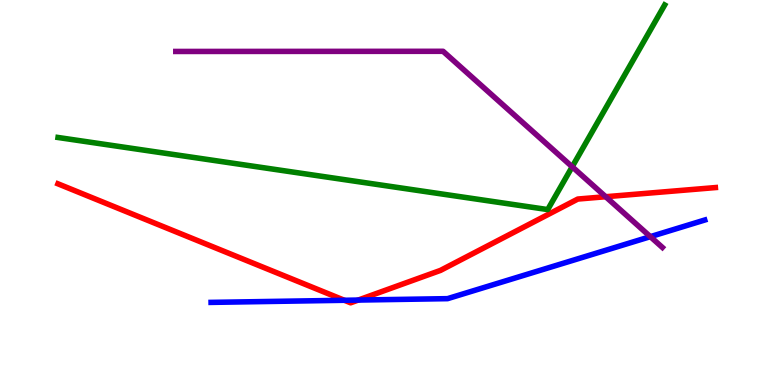[{'lines': ['blue', 'red'], 'intersections': [{'x': 4.44, 'y': 2.2}, {'x': 4.62, 'y': 2.21}]}, {'lines': ['green', 'red'], 'intersections': []}, {'lines': ['purple', 'red'], 'intersections': [{'x': 7.82, 'y': 4.89}]}, {'lines': ['blue', 'green'], 'intersections': []}, {'lines': ['blue', 'purple'], 'intersections': [{'x': 8.39, 'y': 3.85}]}, {'lines': ['green', 'purple'], 'intersections': [{'x': 7.38, 'y': 5.67}]}]